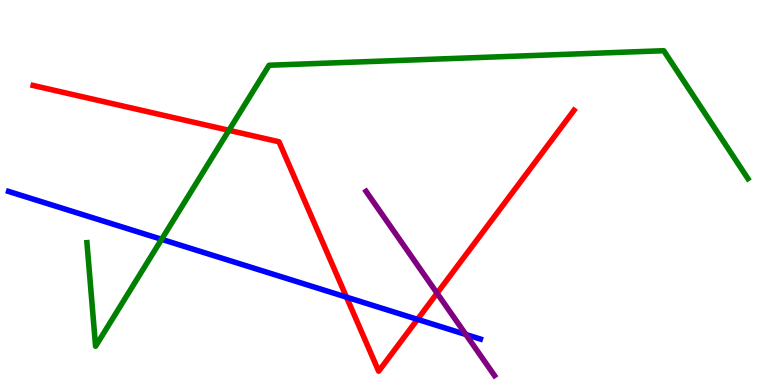[{'lines': ['blue', 'red'], 'intersections': [{'x': 4.47, 'y': 2.28}, {'x': 5.39, 'y': 1.7}]}, {'lines': ['green', 'red'], 'intersections': [{'x': 2.95, 'y': 6.62}]}, {'lines': ['purple', 'red'], 'intersections': [{'x': 5.64, 'y': 2.38}]}, {'lines': ['blue', 'green'], 'intersections': [{'x': 2.09, 'y': 3.78}]}, {'lines': ['blue', 'purple'], 'intersections': [{'x': 6.01, 'y': 1.31}]}, {'lines': ['green', 'purple'], 'intersections': []}]